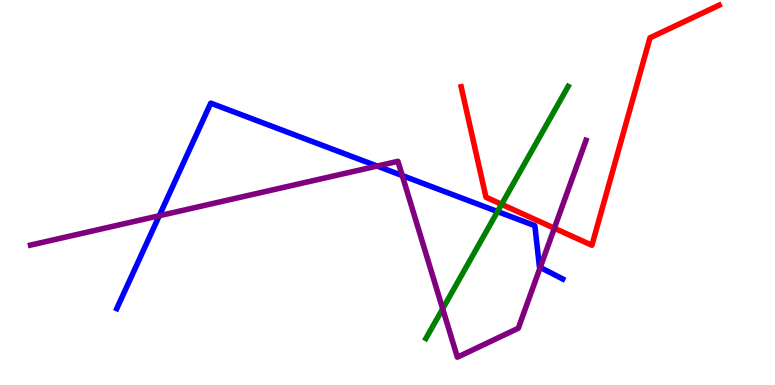[{'lines': ['blue', 'red'], 'intersections': []}, {'lines': ['green', 'red'], 'intersections': [{'x': 6.47, 'y': 4.69}]}, {'lines': ['purple', 'red'], 'intersections': [{'x': 7.15, 'y': 4.07}]}, {'lines': ['blue', 'green'], 'intersections': [{'x': 6.42, 'y': 4.5}]}, {'lines': ['blue', 'purple'], 'intersections': [{'x': 2.05, 'y': 4.4}, {'x': 4.87, 'y': 5.69}, {'x': 5.19, 'y': 5.44}, {'x': 6.97, 'y': 3.05}]}, {'lines': ['green', 'purple'], 'intersections': [{'x': 5.71, 'y': 1.98}]}]